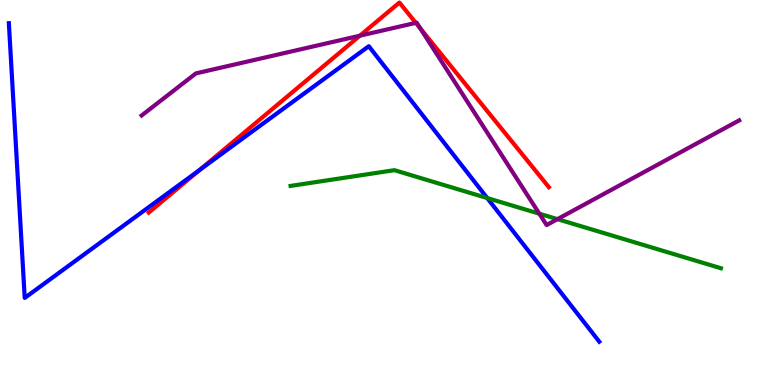[{'lines': ['blue', 'red'], 'intersections': [{'x': 2.58, 'y': 5.59}]}, {'lines': ['green', 'red'], 'intersections': []}, {'lines': ['purple', 'red'], 'intersections': [{'x': 4.64, 'y': 9.07}, {'x': 5.37, 'y': 9.41}, {'x': 5.42, 'y': 9.26}]}, {'lines': ['blue', 'green'], 'intersections': [{'x': 6.29, 'y': 4.86}]}, {'lines': ['blue', 'purple'], 'intersections': []}, {'lines': ['green', 'purple'], 'intersections': [{'x': 6.96, 'y': 4.45}, {'x': 7.19, 'y': 4.31}]}]